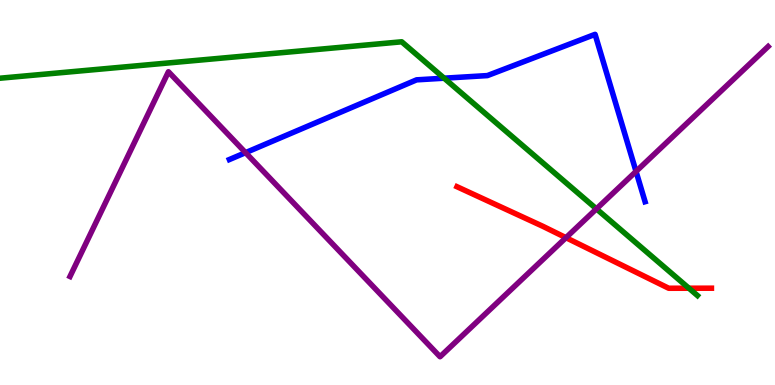[{'lines': ['blue', 'red'], 'intersections': []}, {'lines': ['green', 'red'], 'intersections': [{'x': 8.89, 'y': 2.51}]}, {'lines': ['purple', 'red'], 'intersections': [{'x': 7.3, 'y': 3.83}]}, {'lines': ['blue', 'green'], 'intersections': [{'x': 5.73, 'y': 7.97}]}, {'lines': ['blue', 'purple'], 'intersections': [{'x': 3.17, 'y': 6.03}, {'x': 8.21, 'y': 5.55}]}, {'lines': ['green', 'purple'], 'intersections': [{'x': 7.7, 'y': 4.57}]}]